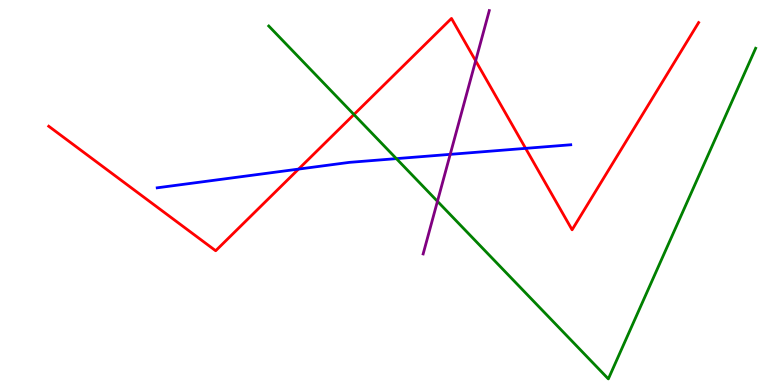[{'lines': ['blue', 'red'], 'intersections': [{'x': 3.85, 'y': 5.61}, {'x': 6.78, 'y': 6.15}]}, {'lines': ['green', 'red'], 'intersections': [{'x': 4.57, 'y': 7.03}]}, {'lines': ['purple', 'red'], 'intersections': [{'x': 6.14, 'y': 8.42}]}, {'lines': ['blue', 'green'], 'intersections': [{'x': 5.11, 'y': 5.88}]}, {'lines': ['blue', 'purple'], 'intersections': [{'x': 5.81, 'y': 5.99}]}, {'lines': ['green', 'purple'], 'intersections': [{'x': 5.64, 'y': 4.77}]}]